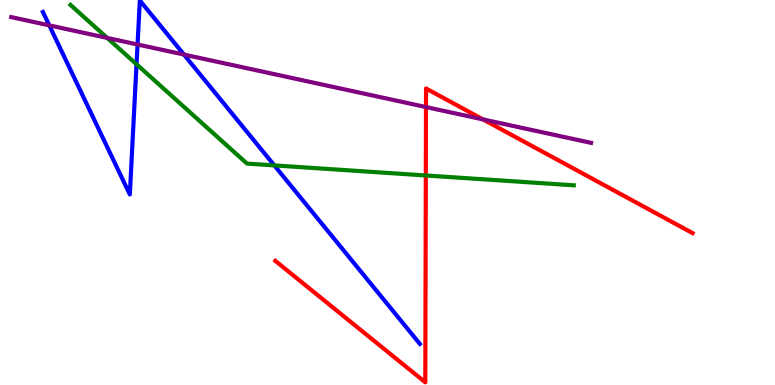[{'lines': ['blue', 'red'], 'intersections': []}, {'lines': ['green', 'red'], 'intersections': [{'x': 5.49, 'y': 5.44}]}, {'lines': ['purple', 'red'], 'intersections': [{'x': 5.5, 'y': 7.22}, {'x': 6.23, 'y': 6.9}]}, {'lines': ['blue', 'green'], 'intersections': [{'x': 1.76, 'y': 8.33}, {'x': 3.54, 'y': 5.7}]}, {'lines': ['blue', 'purple'], 'intersections': [{'x': 0.636, 'y': 9.34}, {'x': 1.77, 'y': 8.84}, {'x': 2.37, 'y': 8.58}]}, {'lines': ['green', 'purple'], 'intersections': [{'x': 1.38, 'y': 9.01}]}]